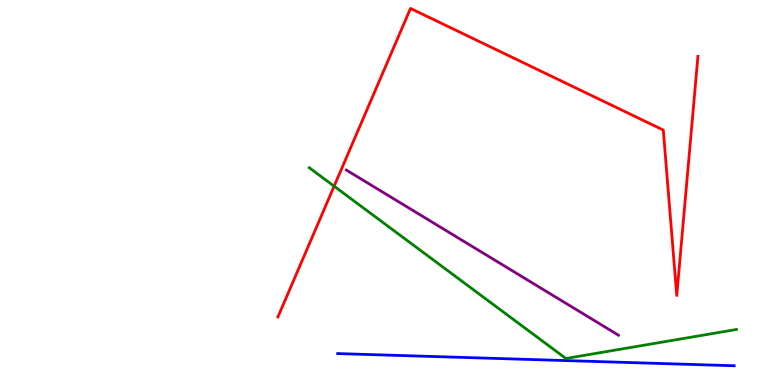[{'lines': ['blue', 'red'], 'intersections': []}, {'lines': ['green', 'red'], 'intersections': [{'x': 4.31, 'y': 5.16}]}, {'lines': ['purple', 'red'], 'intersections': []}, {'lines': ['blue', 'green'], 'intersections': []}, {'lines': ['blue', 'purple'], 'intersections': []}, {'lines': ['green', 'purple'], 'intersections': []}]